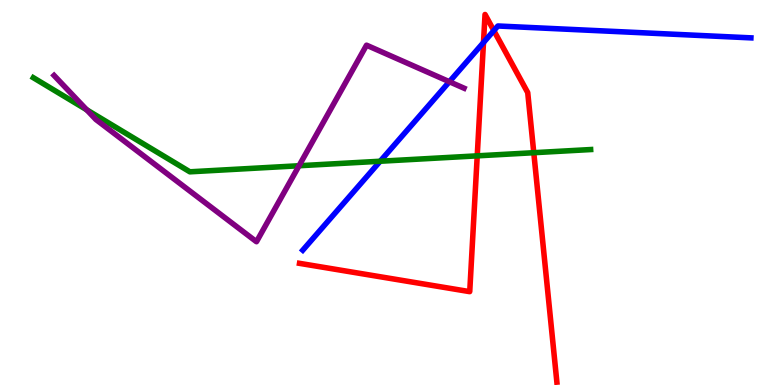[{'lines': ['blue', 'red'], 'intersections': [{'x': 6.24, 'y': 8.9}, {'x': 6.37, 'y': 9.2}]}, {'lines': ['green', 'red'], 'intersections': [{'x': 6.16, 'y': 5.95}, {'x': 6.89, 'y': 6.03}]}, {'lines': ['purple', 'red'], 'intersections': []}, {'lines': ['blue', 'green'], 'intersections': [{'x': 4.91, 'y': 5.81}]}, {'lines': ['blue', 'purple'], 'intersections': [{'x': 5.8, 'y': 7.88}]}, {'lines': ['green', 'purple'], 'intersections': [{'x': 1.12, 'y': 7.15}, {'x': 3.86, 'y': 5.69}]}]